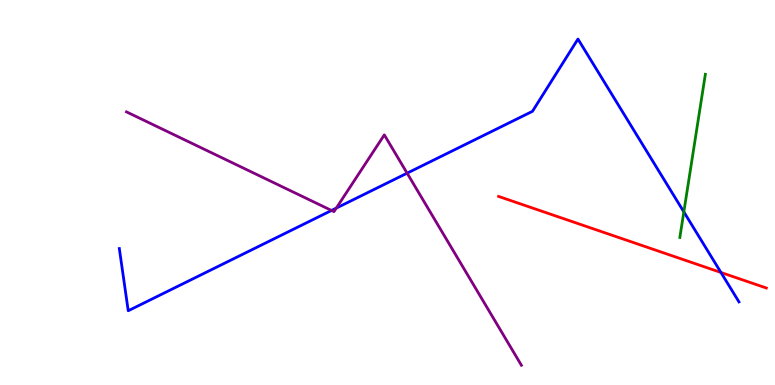[{'lines': ['blue', 'red'], 'intersections': [{'x': 9.3, 'y': 2.92}]}, {'lines': ['green', 'red'], 'intersections': []}, {'lines': ['purple', 'red'], 'intersections': []}, {'lines': ['blue', 'green'], 'intersections': [{'x': 8.82, 'y': 4.5}]}, {'lines': ['blue', 'purple'], 'intersections': [{'x': 4.28, 'y': 4.53}, {'x': 4.34, 'y': 4.59}, {'x': 5.25, 'y': 5.5}]}, {'lines': ['green', 'purple'], 'intersections': []}]